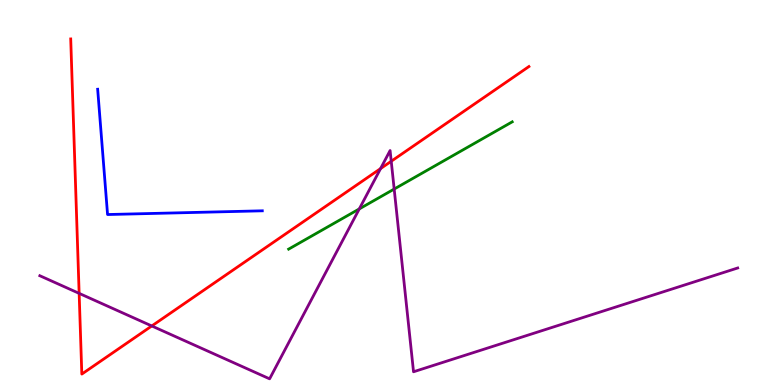[{'lines': ['blue', 'red'], 'intersections': []}, {'lines': ['green', 'red'], 'intersections': []}, {'lines': ['purple', 'red'], 'intersections': [{'x': 1.02, 'y': 2.38}, {'x': 1.96, 'y': 1.53}, {'x': 4.91, 'y': 5.62}, {'x': 5.05, 'y': 5.81}]}, {'lines': ['blue', 'green'], 'intersections': []}, {'lines': ['blue', 'purple'], 'intersections': []}, {'lines': ['green', 'purple'], 'intersections': [{'x': 4.64, 'y': 4.57}, {'x': 5.09, 'y': 5.09}]}]